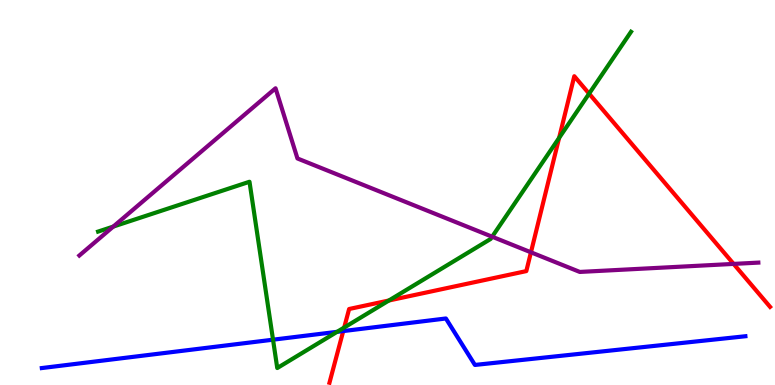[{'lines': ['blue', 'red'], 'intersections': [{'x': 4.43, 'y': 1.4}]}, {'lines': ['green', 'red'], 'intersections': [{'x': 4.44, 'y': 1.49}, {'x': 5.02, 'y': 2.19}, {'x': 7.21, 'y': 6.42}, {'x': 7.6, 'y': 7.57}]}, {'lines': ['purple', 'red'], 'intersections': [{'x': 6.85, 'y': 3.45}, {'x': 9.47, 'y': 3.15}]}, {'lines': ['blue', 'green'], 'intersections': [{'x': 3.52, 'y': 1.18}, {'x': 4.35, 'y': 1.38}]}, {'lines': ['blue', 'purple'], 'intersections': []}, {'lines': ['green', 'purple'], 'intersections': [{'x': 1.46, 'y': 4.11}, {'x': 6.35, 'y': 3.85}]}]